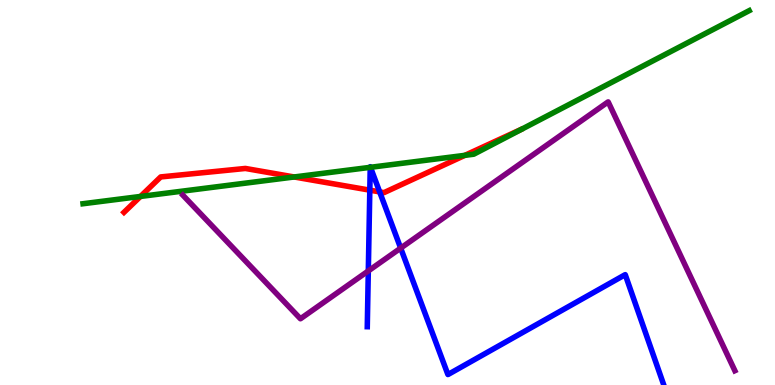[{'lines': ['blue', 'red'], 'intersections': [{'x': 4.77, 'y': 5.06}, {'x': 4.9, 'y': 5.02}]}, {'lines': ['green', 'red'], 'intersections': [{'x': 1.81, 'y': 4.9}, {'x': 3.8, 'y': 5.4}, {'x': 6.0, 'y': 5.97}]}, {'lines': ['purple', 'red'], 'intersections': []}, {'lines': ['blue', 'green'], 'intersections': [{'x': 4.78, 'y': 5.65}, {'x': 4.78, 'y': 5.65}]}, {'lines': ['blue', 'purple'], 'intersections': [{'x': 4.75, 'y': 2.96}, {'x': 5.17, 'y': 3.56}]}, {'lines': ['green', 'purple'], 'intersections': []}]